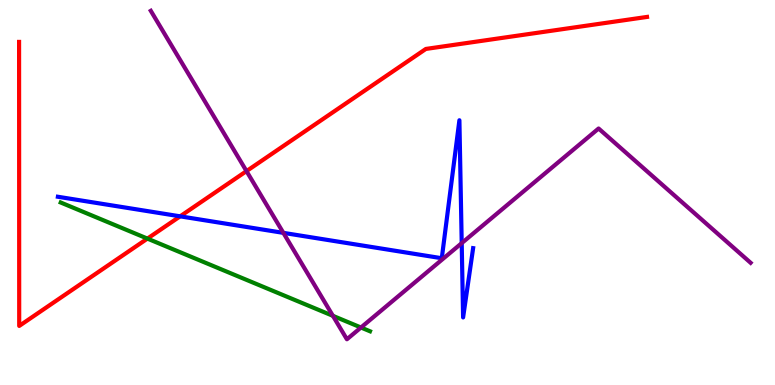[{'lines': ['blue', 'red'], 'intersections': [{'x': 2.32, 'y': 4.38}]}, {'lines': ['green', 'red'], 'intersections': [{'x': 1.9, 'y': 3.8}]}, {'lines': ['purple', 'red'], 'intersections': [{'x': 3.18, 'y': 5.56}]}, {'lines': ['blue', 'green'], 'intersections': []}, {'lines': ['blue', 'purple'], 'intersections': [{'x': 3.66, 'y': 3.95}, {'x': 5.96, 'y': 3.68}]}, {'lines': ['green', 'purple'], 'intersections': [{'x': 4.3, 'y': 1.8}, {'x': 4.66, 'y': 1.49}]}]